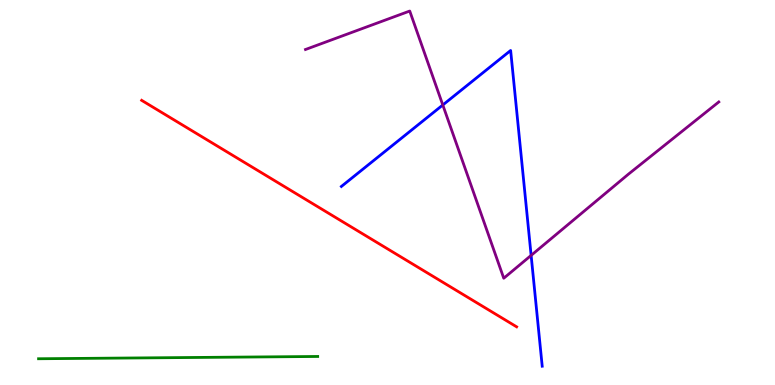[{'lines': ['blue', 'red'], 'intersections': []}, {'lines': ['green', 'red'], 'intersections': []}, {'lines': ['purple', 'red'], 'intersections': []}, {'lines': ['blue', 'green'], 'intersections': []}, {'lines': ['blue', 'purple'], 'intersections': [{'x': 5.71, 'y': 7.27}, {'x': 6.85, 'y': 3.37}]}, {'lines': ['green', 'purple'], 'intersections': []}]